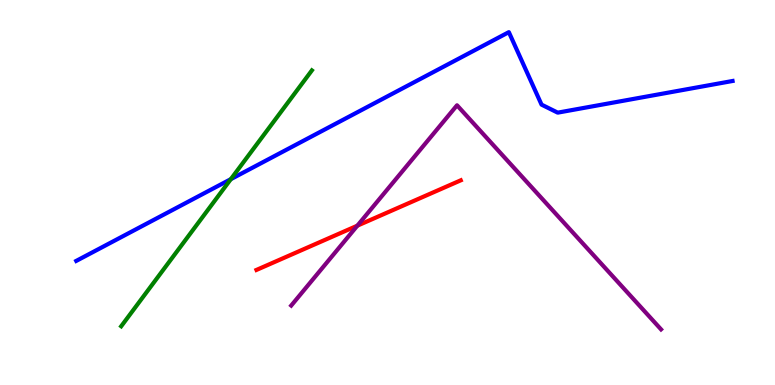[{'lines': ['blue', 'red'], 'intersections': []}, {'lines': ['green', 'red'], 'intersections': []}, {'lines': ['purple', 'red'], 'intersections': [{'x': 4.61, 'y': 4.14}]}, {'lines': ['blue', 'green'], 'intersections': [{'x': 2.98, 'y': 5.35}]}, {'lines': ['blue', 'purple'], 'intersections': []}, {'lines': ['green', 'purple'], 'intersections': []}]